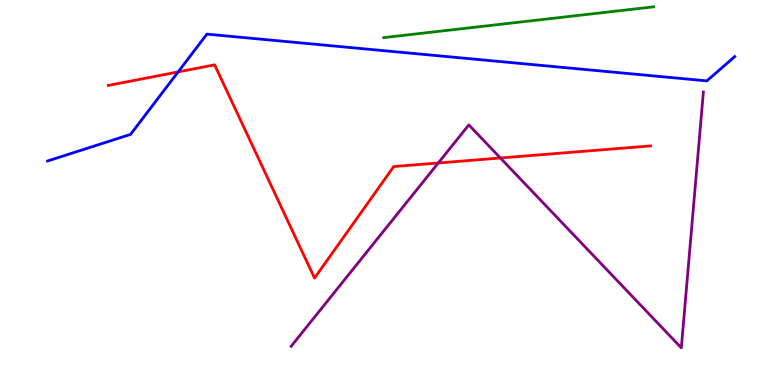[{'lines': ['blue', 'red'], 'intersections': [{'x': 2.3, 'y': 8.13}]}, {'lines': ['green', 'red'], 'intersections': []}, {'lines': ['purple', 'red'], 'intersections': [{'x': 5.66, 'y': 5.77}, {'x': 6.46, 'y': 5.9}]}, {'lines': ['blue', 'green'], 'intersections': []}, {'lines': ['blue', 'purple'], 'intersections': []}, {'lines': ['green', 'purple'], 'intersections': []}]